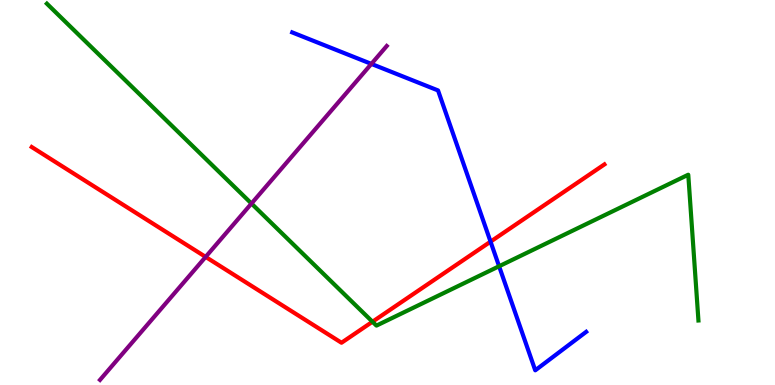[{'lines': ['blue', 'red'], 'intersections': [{'x': 6.33, 'y': 3.72}]}, {'lines': ['green', 'red'], 'intersections': [{'x': 4.81, 'y': 1.64}]}, {'lines': ['purple', 'red'], 'intersections': [{'x': 2.65, 'y': 3.33}]}, {'lines': ['blue', 'green'], 'intersections': [{'x': 6.44, 'y': 3.08}]}, {'lines': ['blue', 'purple'], 'intersections': [{'x': 4.79, 'y': 8.34}]}, {'lines': ['green', 'purple'], 'intersections': [{'x': 3.24, 'y': 4.71}]}]